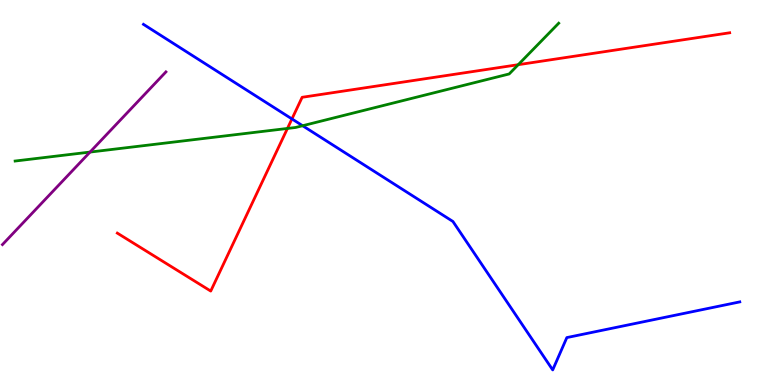[{'lines': ['blue', 'red'], 'intersections': [{'x': 3.77, 'y': 6.91}]}, {'lines': ['green', 'red'], 'intersections': [{'x': 3.71, 'y': 6.66}, {'x': 6.69, 'y': 8.32}]}, {'lines': ['purple', 'red'], 'intersections': []}, {'lines': ['blue', 'green'], 'intersections': [{'x': 3.9, 'y': 6.73}]}, {'lines': ['blue', 'purple'], 'intersections': []}, {'lines': ['green', 'purple'], 'intersections': [{'x': 1.16, 'y': 6.05}]}]